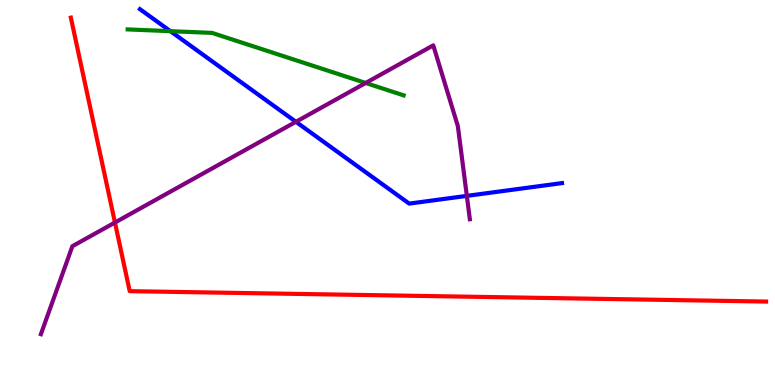[{'lines': ['blue', 'red'], 'intersections': []}, {'lines': ['green', 'red'], 'intersections': []}, {'lines': ['purple', 'red'], 'intersections': [{'x': 1.48, 'y': 4.22}]}, {'lines': ['blue', 'green'], 'intersections': [{'x': 2.2, 'y': 9.19}]}, {'lines': ['blue', 'purple'], 'intersections': [{'x': 3.82, 'y': 6.84}, {'x': 6.02, 'y': 4.91}]}, {'lines': ['green', 'purple'], 'intersections': [{'x': 4.72, 'y': 7.84}]}]